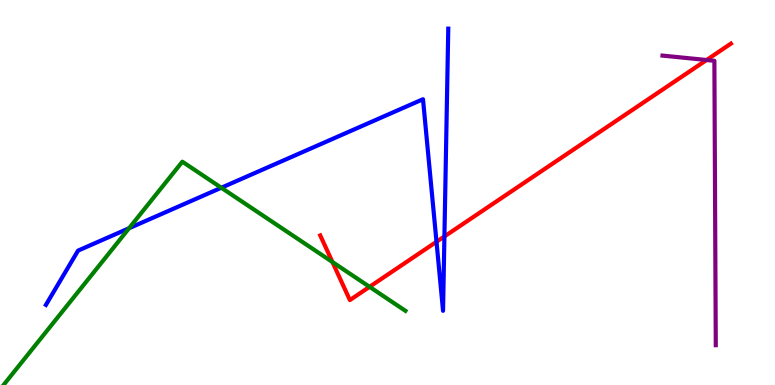[{'lines': ['blue', 'red'], 'intersections': [{'x': 5.63, 'y': 3.72}, {'x': 5.73, 'y': 3.86}]}, {'lines': ['green', 'red'], 'intersections': [{'x': 4.29, 'y': 3.19}, {'x': 4.77, 'y': 2.55}]}, {'lines': ['purple', 'red'], 'intersections': [{'x': 9.12, 'y': 8.44}]}, {'lines': ['blue', 'green'], 'intersections': [{'x': 1.67, 'y': 4.07}, {'x': 2.86, 'y': 5.12}]}, {'lines': ['blue', 'purple'], 'intersections': []}, {'lines': ['green', 'purple'], 'intersections': []}]